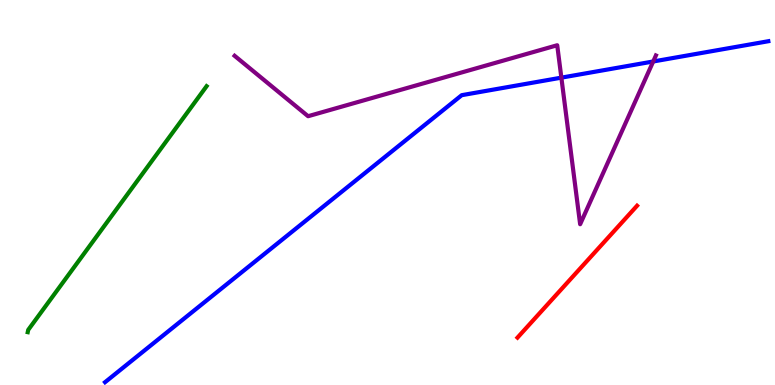[{'lines': ['blue', 'red'], 'intersections': []}, {'lines': ['green', 'red'], 'intersections': []}, {'lines': ['purple', 'red'], 'intersections': []}, {'lines': ['blue', 'green'], 'intersections': []}, {'lines': ['blue', 'purple'], 'intersections': [{'x': 7.24, 'y': 7.98}, {'x': 8.43, 'y': 8.4}]}, {'lines': ['green', 'purple'], 'intersections': []}]